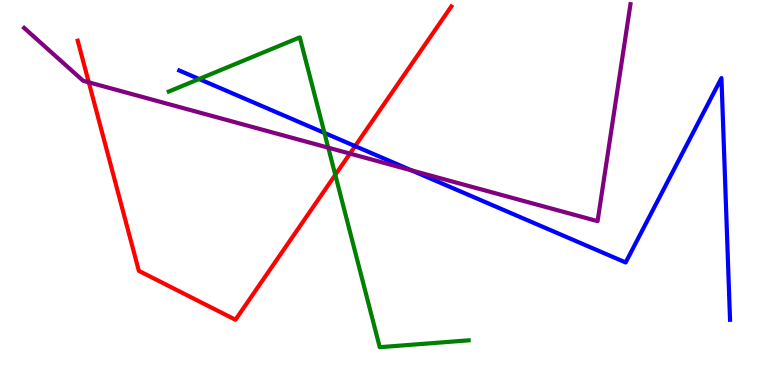[{'lines': ['blue', 'red'], 'intersections': [{'x': 4.58, 'y': 6.21}]}, {'lines': ['green', 'red'], 'intersections': [{'x': 4.33, 'y': 5.46}]}, {'lines': ['purple', 'red'], 'intersections': [{'x': 1.15, 'y': 7.86}, {'x': 4.52, 'y': 6.01}]}, {'lines': ['blue', 'green'], 'intersections': [{'x': 2.57, 'y': 7.95}, {'x': 4.19, 'y': 6.55}]}, {'lines': ['blue', 'purple'], 'intersections': [{'x': 5.31, 'y': 5.57}]}, {'lines': ['green', 'purple'], 'intersections': [{'x': 4.24, 'y': 6.16}]}]